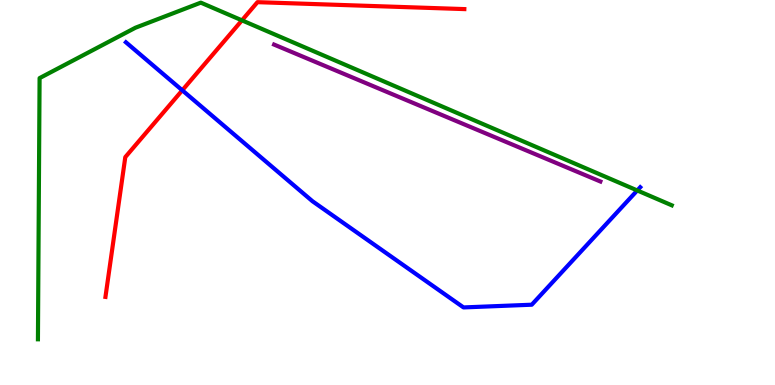[{'lines': ['blue', 'red'], 'intersections': [{'x': 2.35, 'y': 7.65}]}, {'lines': ['green', 'red'], 'intersections': [{'x': 3.12, 'y': 9.47}]}, {'lines': ['purple', 'red'], 'intersections': []}, {'lines': ['blue', 'green'], 'intersections': [{'x': 8.22, 'y': 5.05}]}, {'lines': ['blue', 'purple'], 'intersections': []}, {'lines': ['green', 'purple'], 'intersections': []}]